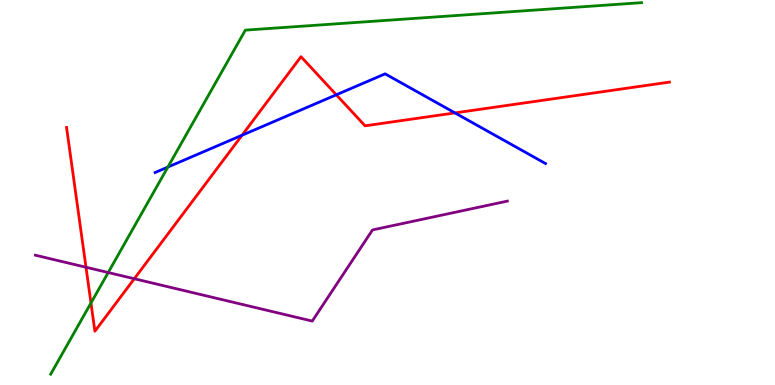[{'lines': ['blue', 'red'], 'intersections': [{'x': 3.12, 'y': 6.49}, {'x': 4.34, 'y': 7.54}, {'x': 5.87, 'y': 7.07}]}, {'lines': ['green', 'red'], 'intersections': [{'x': 1.17, 'y': 2.13}]}, {'lines': ['purple', 'red'], 'intersections': [{'x': 1.11, 'y': 3.06}, {'x': 1.73, 'y': 2.76}]}, {'lines': ['blue', 'green'], 'intersections': [{'x': 2.17, 'y': 5.66}]}, {'lines': ['blue', 'purple'], 'intersections': []}, {'lines': ['green', 'purple'], 'intersections': [{'x': 1.4, 'y': 2.92}]}]